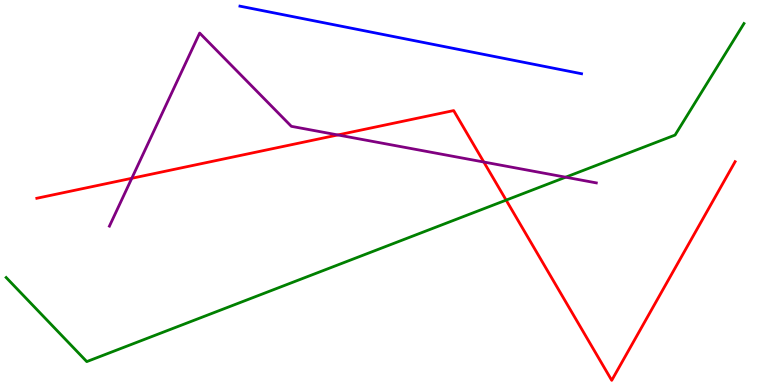[{'lines': ['blue', 'red'], 'intersections': []}, {'lines': ['green', 'red'], 'intersections': [{'x': 6.53, 'y': 4.8}]}, {'lines': ['purple', 'red'], 'intersections': [{'x': 1.7, 'y': 5.37}, {'x': 4.36, 'y': 6.49}, {'x': 6.24, 'y': 5.79}]}, {'lines': ['blue', 'green'], 'intersections': []}, {'lines': ['blue', 'purple'], 'intersections': []}, {'lines': ['green', 'purple'], 'intersections': [{'x': 7.3, 'y': 5.4}]}]